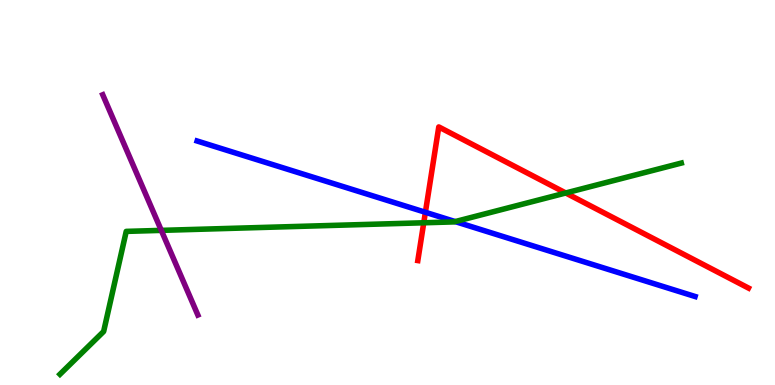[{'lines': ['blue', 'red'], 'intersections': [{'x': 5.49, 'y': 4.49}]}, {'lines': ['green', 'red'], 'intersections': [{'x': 5.47, 'y': 4.21}, {'x': 7.3, 'y': 4.99}]}, {'lines': ['purple', 'red'], 'intersections': []}, {'lines': ['blue', 'green'], 'intersections': [{'x': 5.87, 'y': 4.24}]}, {'lines': ['blue', 'purple'], 'intersections': []}, {'lines': ['green', 'purple'], 'intersections': [{'x': 2.08, 'y': 4.02}]}]